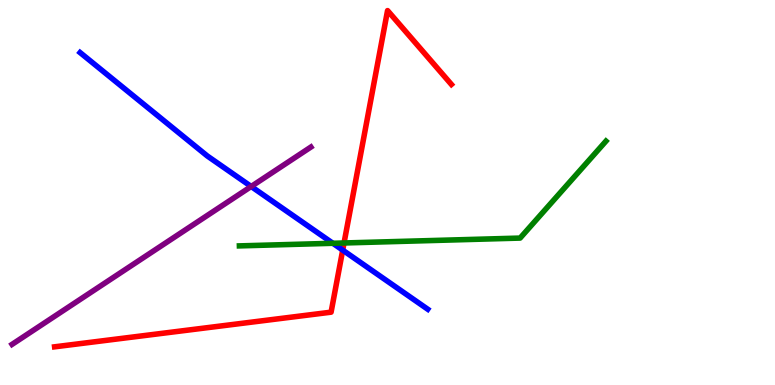[{'lines': ['blue', 'red'], 'intersections': [{'x': 4.42, 'y': 3.5}]}, {'lines': ['green', 'red'], 'intersections': [{'x': 4.44, 'y': 3.69}]}, {'lines': ['purple', 'red'], 'intersections': []}, {'lines': ['blue', 'green'], 'intersections': [{'x': 4.3, 'y': 3.68}]}, {'lines': ['blue', 'purple'], 'intersections': [{'x': 3.24, 'y': 5.16}]}, {'lines': ['green', 'purple'], 'intersections': []}]